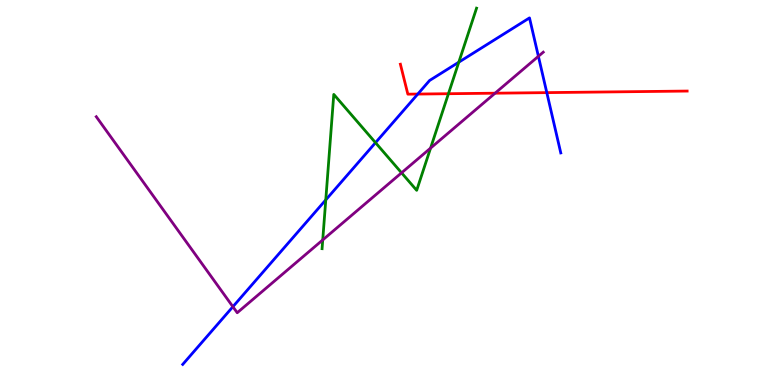[{'lines': ['blue', 'red'], 'intersections': [{'x': 5.39, 'y': 7.56}, {'x': 7.06, 'y': 7.59}]}, {'lines': ['green', 'red'], 'intersections': [{'x': 5.79, 'y': 7.57}]}, {'lines': ['purple', 'red'], 'intersections': [{'x': 6.39, 'y': 7.58}]}, {'lines': ['blue', 'green'], 'intersections': [{'x': 4.2, 'y': 4.81}, {'x': 4.85, 'y': 6.29}, {'x': 5.92, 'y': 8.38}]}, {'lines': ['blue', 'purple'], 'intersections': [{'x': 3.01, 'y': 2.03}, {'x': 6.95, 'y': 8.54}]}, {'lines': ['green', 'purple'], 'intersections': [{'x': 4.16, 'y': 3.77}, {'x': 5.18, 'y': 5.51}, {'x': 5.56, 'y': 6.15}]}]